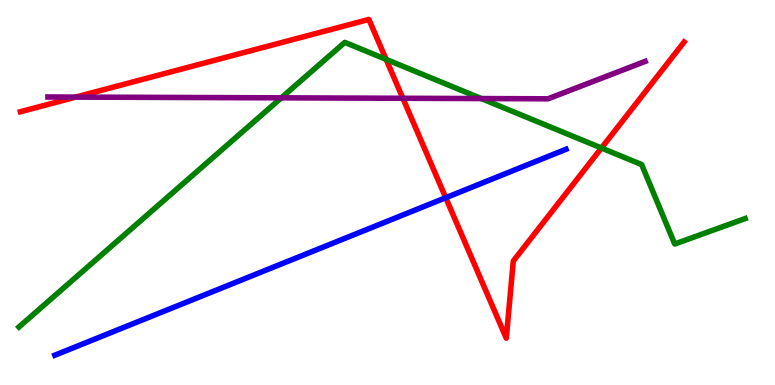[{'lines': ['blue', 'red'], 'intersections': [{'x': 5.75, 'y': 4.86}]}, {'lines': ['green', 'red'], 'intersections': [{'x': 4.98, 'y': 8.46}, {'x': 7.76, 'y': 6.16}]}, {'lines': ['purple', 'red'], 'intersections': [{'x': 0.977, 'y': 7.48}, {'x': 5.2, 'y': 7.45}]}, {'lines': ['blue', 'green'], 'intersections': []}, {'lines': ['blue', 'purple'], 'intersections': []}, {'lines': ['green', 'purple'], 'intersections': [{'x': 3.63, 'y': 7.46}, {'x': 6.21, 'y': 7.44}]}]